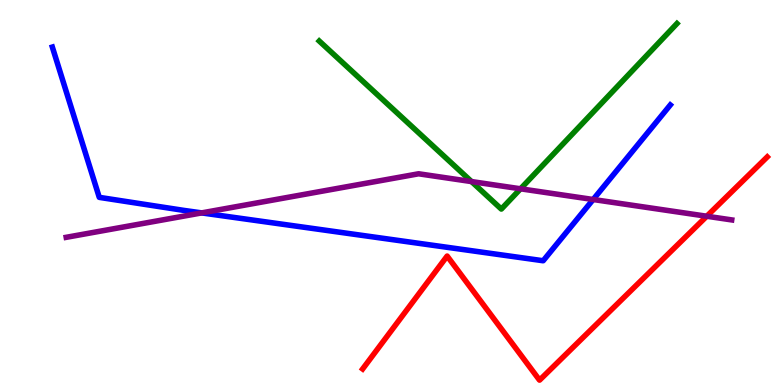[{'lines': ['blue', 'red'], 'intersections': []}, {'lines': ['green', 'red'], 'intersections': []}, {'lines': ['purple', 'red'], 'intersections': [{'x': 9.12, 'y': 4.38}]}, {'lines': ['blue', 'green'], 'intersections': []}, {'lines': ['blue', 'purple'], 'intersections': [{'x': 2.6, 'y': 4.47}, {'x': 7.65, 'y': 4.82}]}, {'lines': ['green', 'purple'], 'intersections': [{'x': 6.08, 'y': 5.28}, {'x': 6.72, 'y': 5.1}]}]